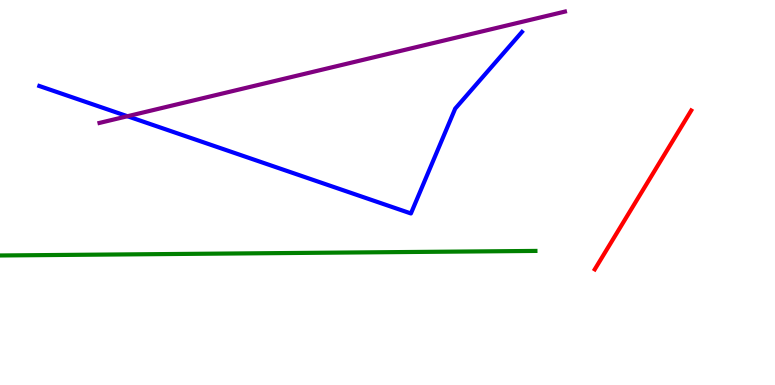[{'lines': ['blue', 'red'], 'intersections': []}, {'lines': ['green', 'red'], 'intersections': []}, {'lines': ['purple', 'red'], 'intersections': []}, {'lines': ['blue', 'green'], 'intersections': []}, {'lines': ['blue', 'purple'], 'intersections': [{'x': 1.64, 'y': 6.98}]}, {'lines': ['green', 'purple'], 'intersections': []}]